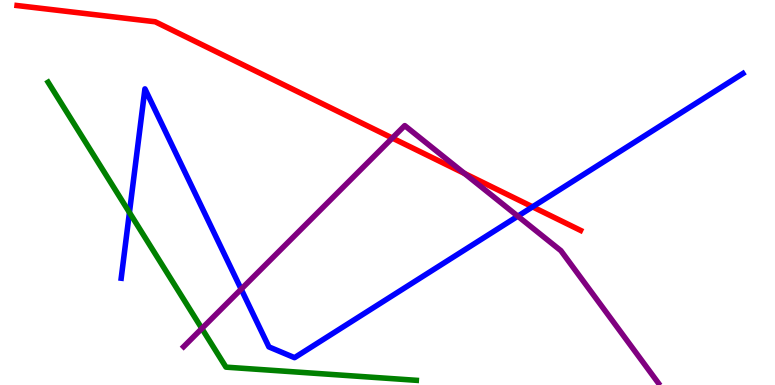[{'lines': ['blue', 'red'], 'intersections': [{'x': 6.87, 'y': 4.63}]}, {'lines': ['green', 'red'], 'intersections': []}, {'lines': ['purple', 'red'], 'intersections': [{'x': 5.06, 'y': 6.41}, {'x': 5.99, 'y': 5.49}]}, {'lines': ['blue', 'green'], 'intersections': [{'x': 1.67, 'y': 4.48}]}, {'lines': ['blue', 'purple'], 'intersections': [{'x': 3.11, 'y': 2.49}, {'x': 6.68, 'y': 4.38}]}, {'lines': ['green', 'purple'], 'intersections': [{'x': 2.6, 'y': 1.47}]}]